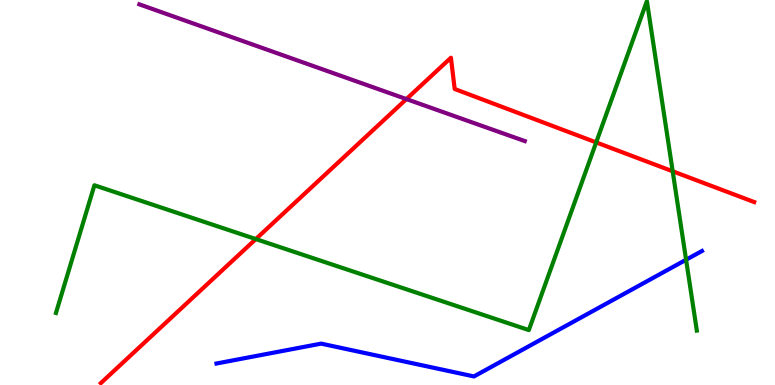[{'lines': ['blue', 'red'], 'intersections': []}, {'lines': ['green', 'red'], 'intersections': [{'x': 3.3, 'y': 3.79}, {'x': 7.69, 'y': 6.3}, {'x': 8.68, 'y': 5.55}]}, {'lines': ['purple', 'red'], 'intersections': [{'x': 5.24, 'y': 7.43}]}, {'lines': ['blue', 'green'], 'intersections': [{'x': 8.85, 'y': 3.25}]}, {'lines': ['blue', 'purple'], 'intersections': []}, {'lines': ['green', 'purple'], 'intersections': []}]